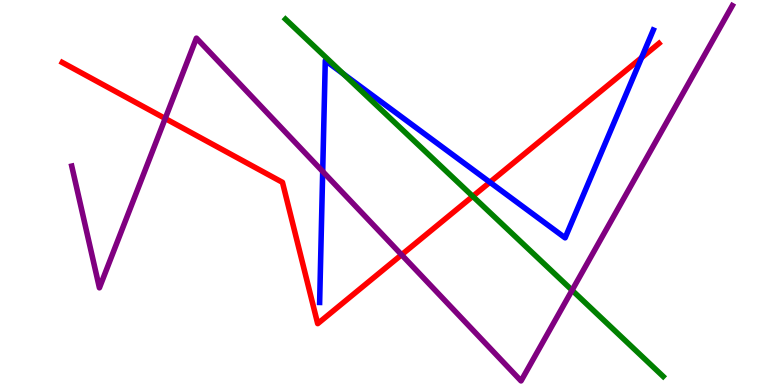[{'lines': ['blue', 'red'], 'intersections': [{'x': 6.32, 'y': 5.27}, {'x': 8.28, 'y': 8.5}]}, {'lines': ['green', 'red'], 'intersections': [{'x': 6.1, 'y': 4.9}]}, {'lines': ['purple', 'red'], 'intersections': [{'x': 2.13, 'y': 6.92}, {'x': 5.18, 'y': 3.38}]}, {'lines': ['blue', 'green'], 'intersections': [{'x': 4.43, 'y': 8.08}]}, {'lines': ['blue', 'purple'], 'intersections': [{'x': 4.16, 'y': 5.55}]}, {'lines': ['green', 'purple'], 'intersections': [{'x': 7.38, 'y': 2.46}]}]